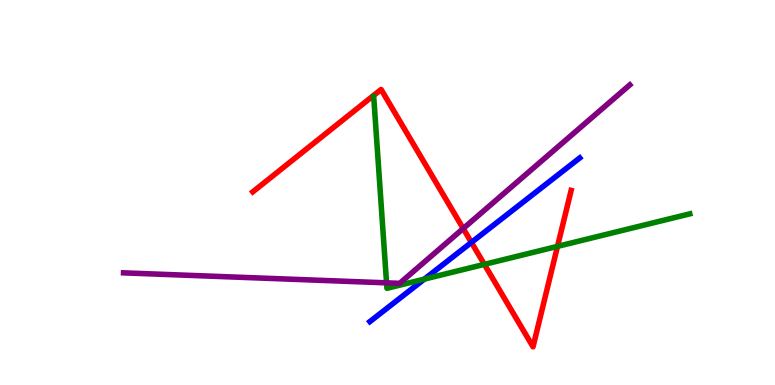[{'lines': ['blue', 'red'], 'intersections': [{'x': 6.08, 'y': 3.7}]}, {'lines': ['green', 'red'], 'intersections': [{'x': 6.25, 'y': 3.13}, {'x': 7.19, 'y': 3.6}]}, {'lines': ['purple', 'red'], 'intersections': [{'x': 5.98, 'y': 4.06}]}, {'lines': ['blue', 'green'], 'intersections': [{'x': 5.48, 'y': 2.75}]}, {'lines': ['blue', 'purple'], 'intersections': []}, {'lines': ['green', 'purple'], 'intersections': [{'x': 4.99, 'y': 2.65}]}]